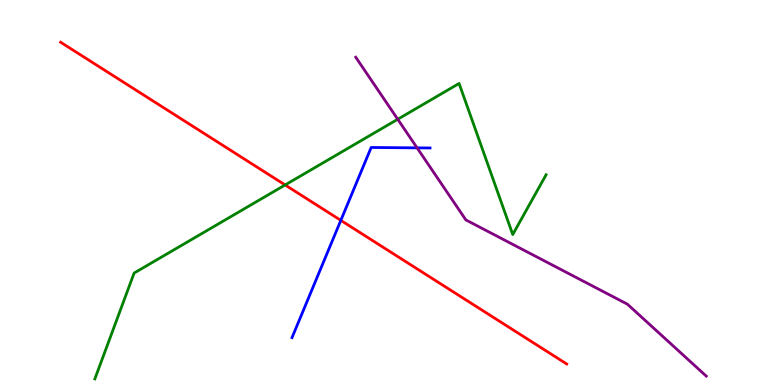[{'lines': ['blue', 'red'], 'intersections': [{'x': 4.4, 'y': 4.28}]}, {'lines': ['green', 'red'], 'intersections': [{'x': 3.68, 'y': 5.2}]}, {'lines': ['purple', 'red'], 'intersections': []}, {'lines': ['blue', 'green'], 'intersections': []}, {'lines': ['blue', 'purple'], 'intersections': [{'x': 5.38, 'y': 6.16}]}, {'lines': ['green', 'purple'], 'intersections': [{'x': 5.13, 'y': 6.9}]}]